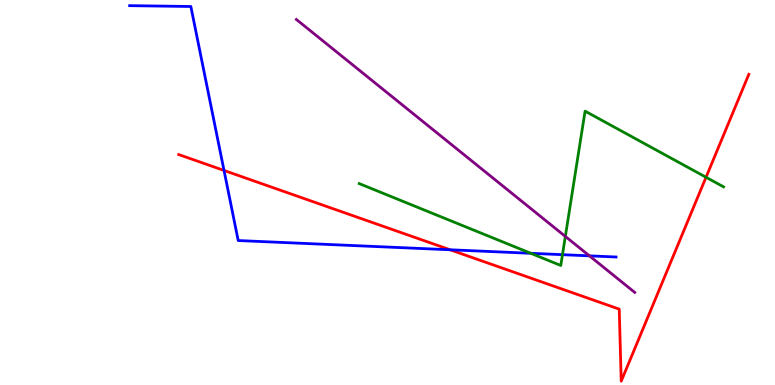[{'lines': ['blue', 'red'], 'intersections': [{'x': 2.89, 'y': 5.57}, {'x': 5.81, 'y': 3.51}]}, {'lines': ['green', 'red'], 'intersections': [{'x': 9.11, 'y': 5.4}]}, {'lines': ['purple', 'red'], 'intersections': []}, {'lines': ['blue', 'green'], 'intersections': [{'x': 6.85, 'y': 3.42}, {'x': 7.26, 'y': 3.39}]}, {'lines': ['blue', 'purple'], 'intersections': [{'x': 7.61, 'y': 3.35}]}, {'lines': ['green', 'purple'], 'intersections': [{'x': 7.29, 'y': 3.86}]}]